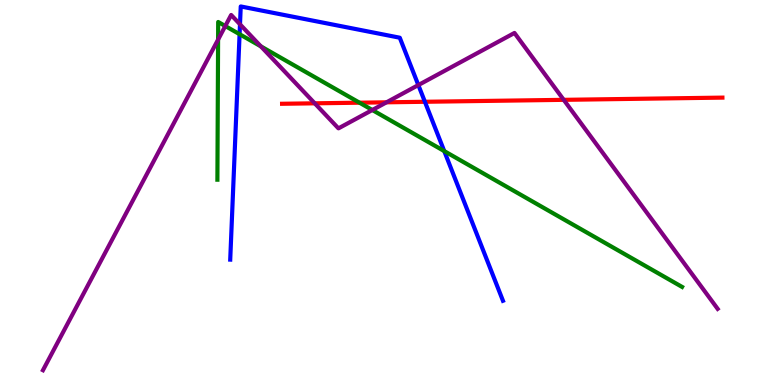[{'lines': ['blue', 'red'], 'intersections': [{'x': 5.48, 'y': 7.36}]}, {'lines': ['green', 'red'], 'intersections': [{'x': 4.64, 'y': 7.33}]}, {'lines': ['purple', 'red'], 'intersections': [{'x': 4.06, 'y': 7.32}, {'x': 4.99, 'y': 7.34}, {'x': 7.27, 'y': 7.41}]}, {'lines': ['blue', 'green'], 'intersections': [{'x': 3.09, 'y': 9.11}, {'x': 5.73, 'y': 6.08}]}, {'lines': ['blue', 'purple'], 'intersections': [{'x': 3.1, 'y': 9.37}, {'x': 5.4, 'y': 7.79}]}, {'lines': ['green', 'purple'], 'intersections': [{'x': 2.81, 'y': 8.97}, {'x': 2.91, 'y': 9.32}, {'x': 3.37, 'y': 8.8}, {'x': 4.8, 'y': 7.14}]}]